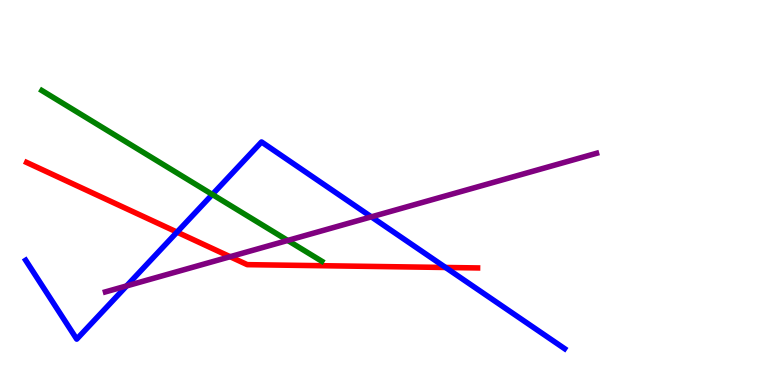[{'lines': ['blue', 'red'], 'intersections': [{'x': 2.28, 'y': 3.97}, {'x': 5.75, 'y': 3.05}]}, {'lines': ['green', 'red'], 'intersections': []}, {'lines': ['purple', 'red'], 'intersections': [{'x': 2.97, 'y': 3.33}]}, {'lines': ['blue', 'green'], 'intersections': [{'x': 2.74, 'y': 4.95}]}, {'lines': ['blue', 'purple'], 'intersections': [{'x': 1.63, 'y': 2.57}, {'x': 4.79, 'y': 4.37}]}, {'lines': ['green', 'purple'], 'intersections': [{'x': 3.71, 'y': 3.75}]}]